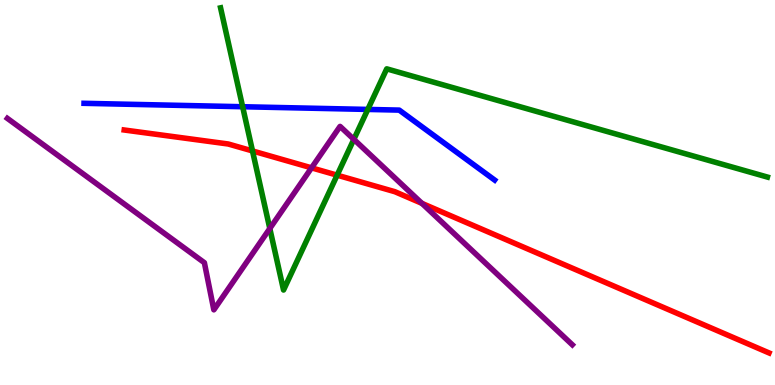[{'lines': ['blue', 'red'], 'intersections': []}, {'lines': ['green', 'red'], 'intersections': [{'x': 3.26, 'y': 6.08}, {'x': 4.35, 'y': 5.45}]}, {'lines': ['purple', 'red'], 'intersections': [{'x': 4.02, 'y': 5.64}, {'x': 5.44, 'y': 4.72}]}, {'lines': ['blue', 'green'], 'intersections': [{'x': 3.13, 'y': 7.23}, {'x': 4.75, 'y': 7.16}]}, {'lines': ['blue', 'purple'], 'intersections': []}, {'lines': ['green', 'purple'], 'intersections': [{'x': 3.48, 'y': 4.06}, {'x': 4.57, 'y': 6.38}]}]